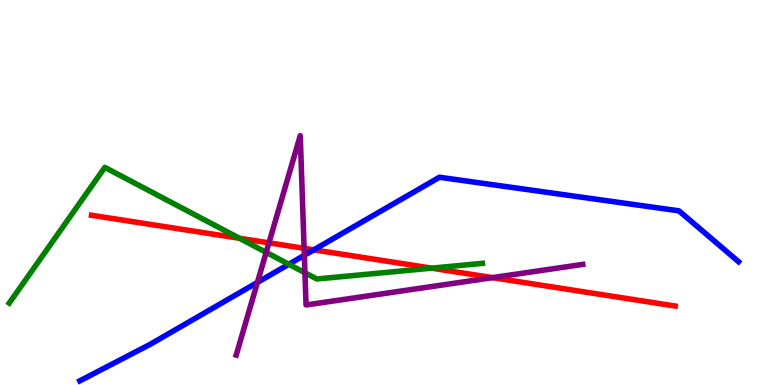[{'lines': ['blue', 'red'], 'intersections': [{'x': 4.05, 'y': 3.51}]}, {'lines': ['green', 'red'], 'intersections': [{'x': 3.09, 'y': 3.81}, {'x': 5.57, 'y': 3.04}]}, {'lines': ['purple', 'red'], 'intersections': [{'x': 3.47, 'y': 3.69}, {'x': 3.92, 'y': 3.55}, {'x': 6.36, 'y': 2.79}]}, {'lines': ['blue', 'green'], 'intersections': [{'x': 3.73, 'y': 3.14}]}, {'lines': ['blue', 'purple'], 'intersections': [{'x': 3.32, 'y': 2.66}, {'x': 3.93, 'y': 3.37}]}, {'lines': ['green', 'purple'], 'intersections': [{'x': 3.43, 'y': 3.45}, {'x': 3.93, 'y': 2.92}]}]